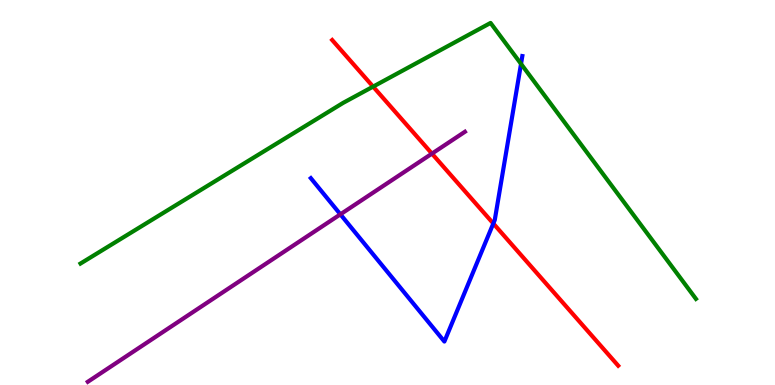[{'lines': ['blue', 'red'], 'intersections': [{'x': 6.37, 'y': 4.2}]}, {'lines': ['green', 'red'], 'intersections': [{'x': 4.81, 'y': 7.75}]}, {'lines': ['purple', 'red'], 'intersections': [{'x': 5.57, 'y': 6.01}]}, {'lines': ['blue', 'green'], 'intersections': [{'x': 6.72, 'y': 8.34}]}, {'lines': ['blue', 'purple'], 'intersections': [{'x': 4.39, 'y': 4.43}]}, {'lines': ['green', 'purple'], 'intersections': []}]